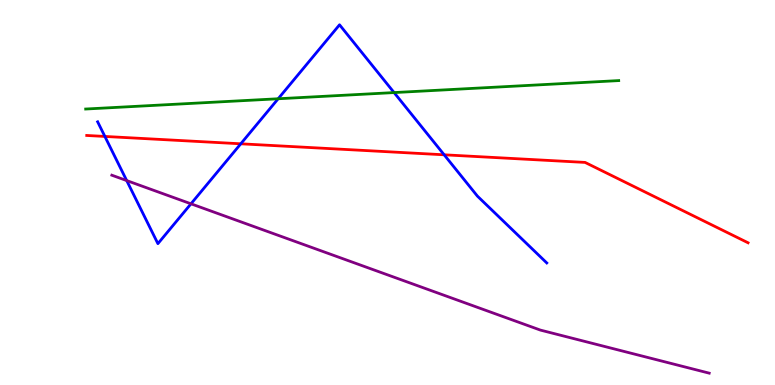[{'lines': ['blue', 'red'], 'intersections': [{'x': 1.35, 'y': 6.46}, {'x': 3.11, 'y': 6.27}, {'x': 5.73, 'y': 5.98}]}, {'lines': ['green', 'red'], 'intersections': []}, {'lines': ['purple', 'red'], 'intersections': []}, {'lines': ['blue', 'green'], 'intersections': [{'x': 3.59, 'y': 7.43}, {'x': 5.08, 'y': 7.6}]}, {'lines': ['blue', 'purple'], 'intersections': [{'x': 1.63, 'y': 5.31}, {'x': 2.46, 'y': 4.71}]}, {'lines': ['green', 'purple'], 'intersections': []}]